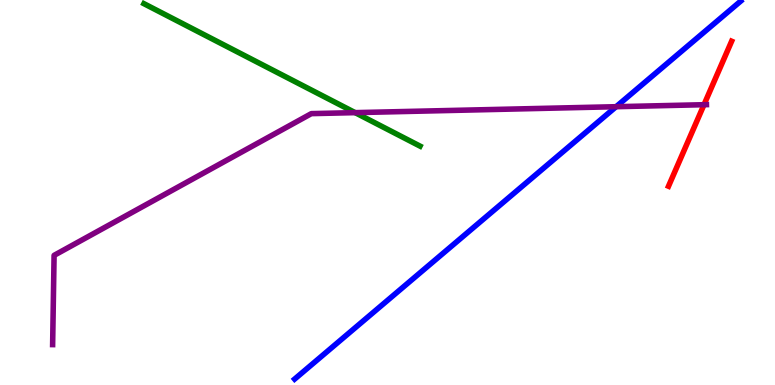[{'lines': ['blue', 'red'], 'intersections': []}, {'lines': ['green', 'red'], 'intersections': []}, {'lines': ['purple', 'red'], 'intersections': [{'x': 9.08, 'y': 7.28}]}, {'lines': ['blue', 'green'], 'intersections': []}, {'lines': ['blue', 'purple'], 'intersections': [{'x': 7.95, 'y': 7.23}]}, {'lines': ['green', 'purple'], 'intersections': [{'x': 4.58, 'y': 7.07}]}]